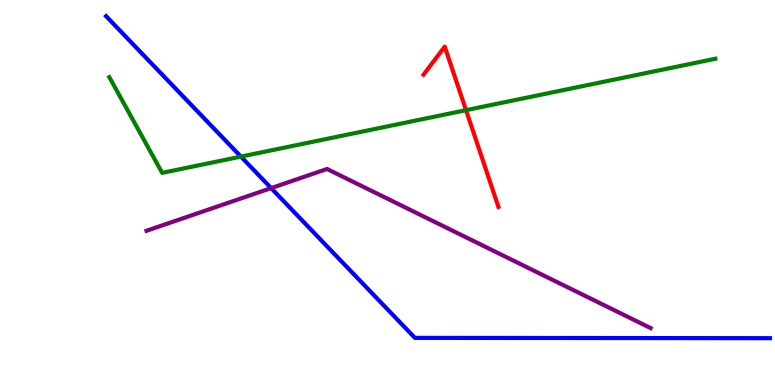[{'lines': ['blue', 'red'], 'intersections': []}, {'lines': ['green', 'red'], 'intersections': [{'x': 6.01, 'y': 7.14}]}, {'lines': ['purple', 'red'], 'intersections': []}, {'lines': ['blue', 'green'], 'intersections': [{'x': 3.11, 'y': 5.93}]}, {'lines': ['blue', 'purple'], 'intersections': [{'x': 3.5, 'y': 5.11}]}, {'lines': ['green', 'purple'], 'intersections': []}]